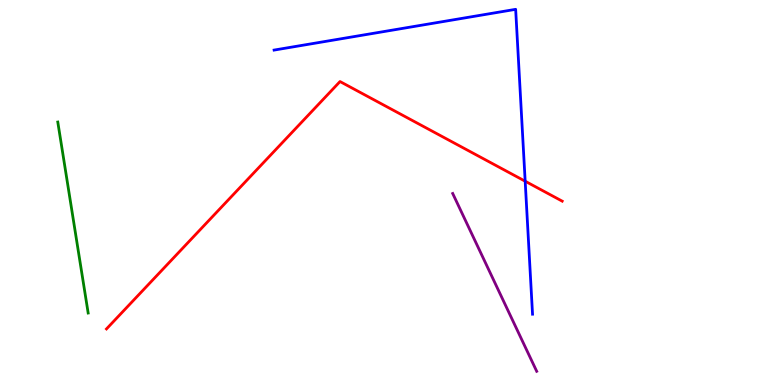[{'lines': ['blue', 'red'], 'intersections': [{'x': 6.78, 'y': 5.29}]}, {'lines': ['green', 'red'], 'intersections': []}, {'lines': ['purple', 'red'], 'intersections': []}, {'lines': ['blue', 'green'], 'intersections': []}, {'lines': ['blue', 'purple'], 'intersections': []}, {'lines': ['green', 'purple'], 'intersections': []}]